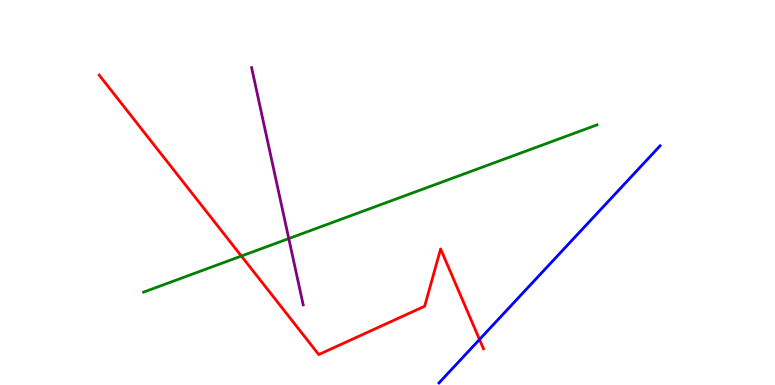[{'lines': ['blue', 'red'], 'intersections': [{'x': 6.19, 'y': 1.18}]}, {'lines': ['green', 'red'], 'intersections': [{'x': 3.11, 'y': 3.35}]}, {'lines': ['purple', 'red'], 'intersections': []}, {'lines': ['blue', 'green'], 'intersections': []}, {'lines': ['blue', 'purple'], 'intersections': []}, {'lines': ['green', 'purple'], 'intersections': [{'x': 3.73, 'y': 3.8}]}]